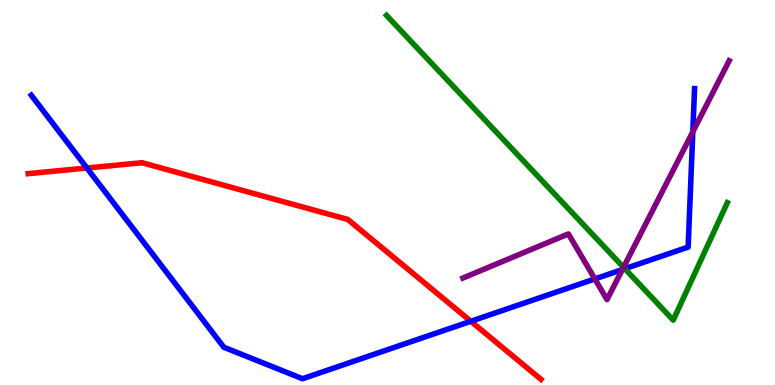[{'lines': ['blue', 'red'], 'intersections': [{'x': 1.12, 'y': 5.64}, {'x': 6.08, 'y': 1.66}]}, {'lines': ['green', 'red'], 'intersections': []}, {'lines': ['purple', 'red'], 'intersections': []}, {'lines': ['blue', 'green'], 'intersections': [{'x': 8.06, 'y': 3.02}]}, {'lines': ['blue', 'purple'], 'intersections': [{'x': 7.68, 'y': 2.75}, {'x': 8.03, 'y': 3.0}, {'x': 8.94, 'y': 6.58}]}, {'lines': ['green', 'purple'], 'intersections': [{'x': 8.05, 'y': 3.06}]}]